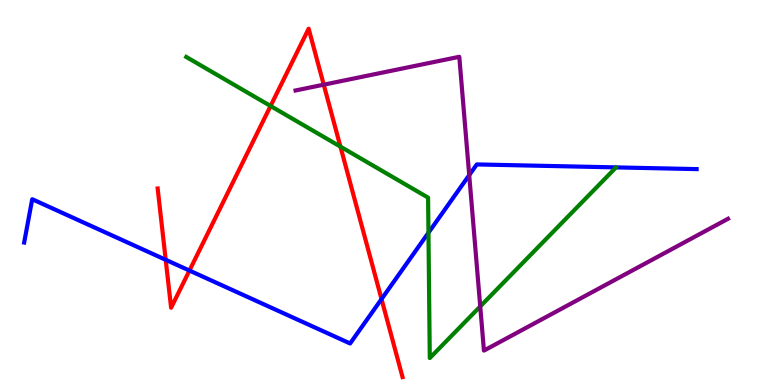[{'lines': ['blue', 'red'], 'intersections': [{'x': 2.14, 'y': 3.25}, {'x': 2.44, 'y': 2.97}, {'x': 4.92, 'y': 2.23}]}, {'lines': ['green', 'red'], 'intersections': [{'x': 3.49, 'y': 7.25}, {'x': 4.39, 'y': 6.19}]}, {'lines': ['purple', 'red'], 'intersections': [{'x': 4.18, 'y': 7.8}]}, {'lines': ['blue', 'green'], 'intersections': [{'x': 5.53, 'y': 3.96}]}, {'lines': ['blue', 'purple'], 'intersections': [{'x': 6.05, 'y': 5.45}]}, {'lines': ['green', 'purple'], 'intersections': [{'x': 6.2, 'y': 2.04}]}]